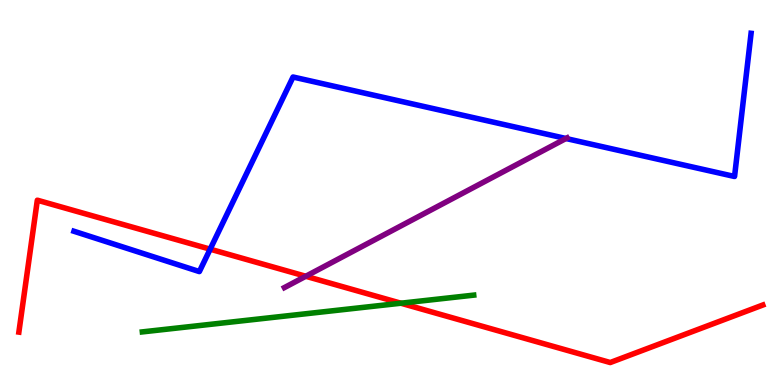[{'lines': ['blue', 'red'], 'intersections': [{'x': 2.71, 'y': 3.53}]}, {'lines': ['green', 'red'], 'intersections': [{'x': 5.17, 'y': 2.12}]}, {'lines': ['purple', 'red'], 'intersections': [{'x': 3.95, 'y': 2.82}]}, {'lines': ['blue', 'green'], 'intersections': []}, {'lines': ['blue', 'purple'], 'intersections': [{'x': 7.3, 'y': 6.4}]}, {'lines': ['green', 'purple'], 'intersections': []}]